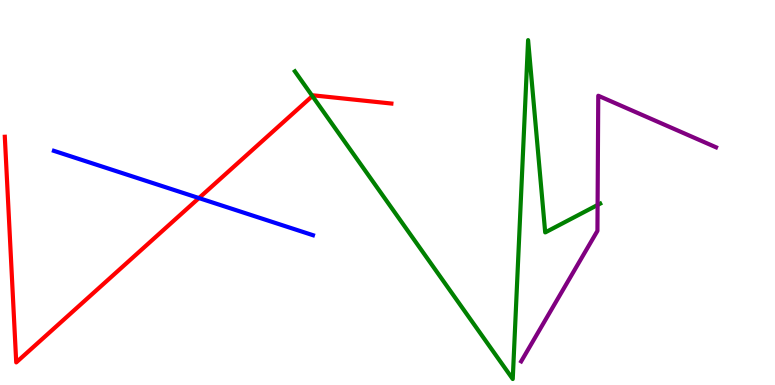[{'lines': ['blue', 'red'], 'intersections': [{'x': 2.57, 'y': 4.86}]}, {'lines': ['green', 'red'], 'intersections': [{'x': 4.03, 'y': 7.51}]}, {'lines': ['purple', 'red'], 'intersections': []}, {'lines': ['blue', 'green'], 'intersections': []}, {'lines': ['blue', 'purple'], 'intersections': []}, {'lines': ['green', 'purple'], 'intersections': [{'x': 7.71, 'y': 4.68}]}]